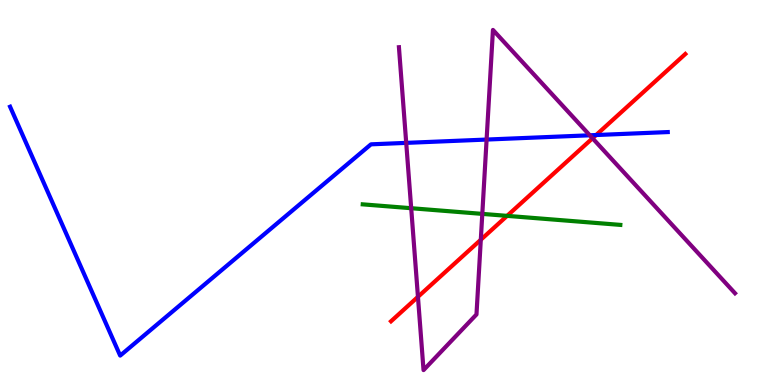[{'lines': ['blue', 'red'], 'intersections': [{'x': 7.69, 'y': 6.49}]}, {'lines': ['green', 'red'], 'intersections': [{'x': 6.54, 'y': 4.39}]}, {'lines': ['purple', 'red'], 'intersections': [{'x': 5.39, 'y': 2.29}, {'x': 6.2, 'y': 3.77}, {'x': 7.65, 'y': 6.41}]}, {'lines': ['blue', 'green'], 'intersections': []}, {'lines': ['blue', 'purple'], 'intersections': [{'x': 5.24, 'y': 6.29}, {'x': 6.28, 'y': 6.38}, {'x': 7.61, 'y': 6.49}]}, {'lines': ['green', 'purple'], 'intersections': [{'x': 5.31, 'y': 4.59}, {'x': 6.22, 'y': 4.44}]}]